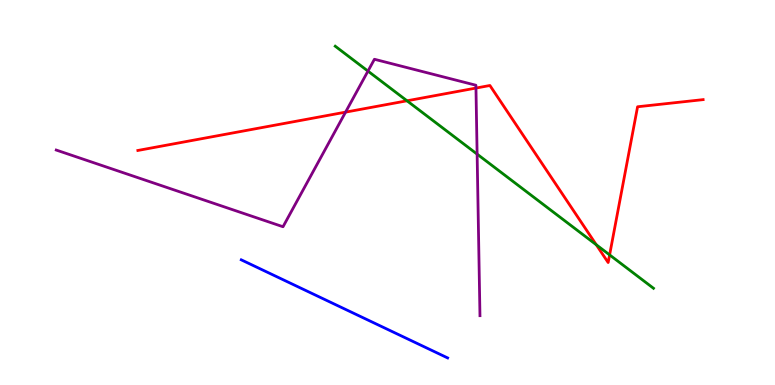[{'lines': ['blue', 'red'], 'intersections': []}, {'lines': ['green', 'red'], 'intersections': [{'x': 5.25, 'y': 7.38}, {'x': 7.69, 'y': 3.64}, {'x': 7.87, 'y': 3.38}]}, {'lines': ['purple', 'red'], 'intersections': [{'x': 4.46, 'y': 7.09}, {'x': 6.14, 'y': 7.71}]}, {'lines': ['blue', 'green'], 'intersections': []}, {'lines': ['blue', 'purple'], 'intersections': []}, {'lines': ['green', 'purple'], 'intersections': [{'x': 4.75, 'y': 8.15}, {'x': 6.16, 'y': 6.0}]}]